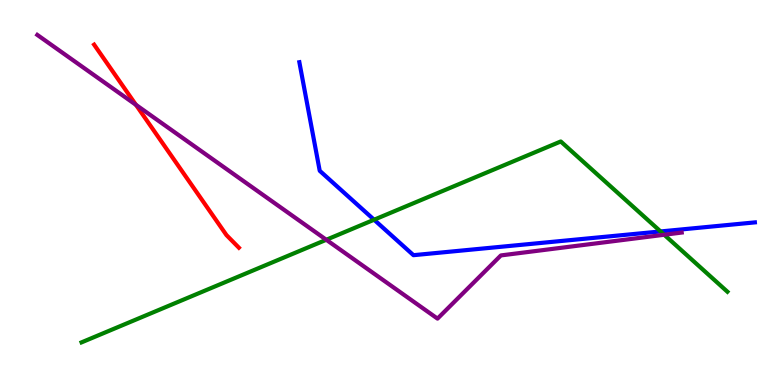[{'lines': ['blue', 'red'], 'intersections': []}, {'lines': ['green', 'red'], 'intersections': []}, {'lines': ['purple', 'red'], 'intersections': [{'x': 1.75, 'y': 7.28}]}, {'lines': ['blue', 'green'], 'intersections': [{'x': 4.83, 'y': 4.29}, {'x': 8.52, 'y': 3.99}]}, {'lines': ['blue', 'purple'], 'intersections': []}, {'lines': ['green', 'purple'], 'intersections': [{'x': 4.21, 'y': 3.77}, {'x': 8.57, 'y': 3.9}]}]